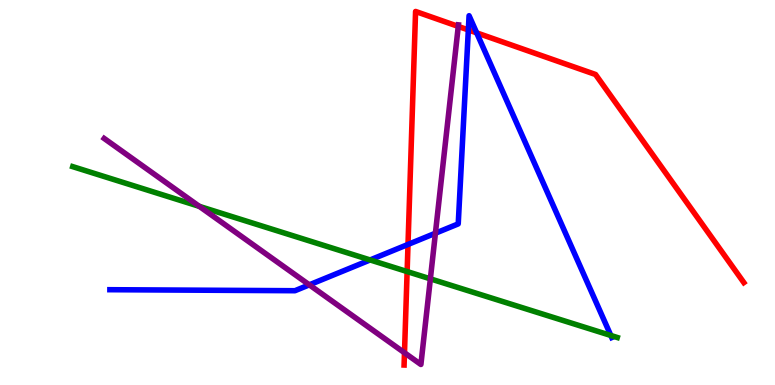[{'lines': ['blue', 'red'], 'intersections': [{'x': 5.26, 'y': 3.65}, {'x': 6.04, 'y': 9.22}, {'x': 6.15, 'y': 9.15}]}, {'lines': ['green', 'red'], 'intersections': [{'x': 5.25, 'y': 2.95}]}, {'lines': ['purple', 'red'], 'intersections': [{'x': 5.22, 'y': 0.837}, {'x': 5.91, 'y': 9.31}]}, {'lines': ['blue', 'green'], 'intersections': [{'x': 4.78, 'y': 3.25}, {'x': 7.88, 'y': 1.29}]}, {'lines': ['blue', 'purple'], 'intersections': [{'x': 3.99, 'y': 2.6}, {'x': 5.62, 'y': 3.94}]}, {'lines': ['green', 'purple'], 'intersections': [{'x': 2.57, 'y': 4.64}, {'x': 5.55, 'y': 2.76}]}]